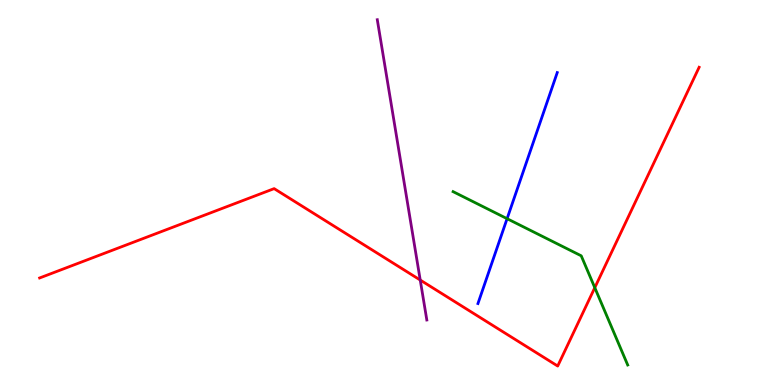[{'lines': ['blue', 'red'], 'intersections': []}, {'lines': ['green', 'red'], 'intersections': [{'x': 7.67, 'y': 2.53}]}, {'lines': ['purple', 'red'], 'intersections': [{'x': 5.42, 'y': 2.73}]}, {'lines': ['blue', 'green'], 'intersections': [{'x': 6.54, 'y': 4.32}]}, {'lines': ['blue', 'purple'], 'intersections': []}, {'lines': ['green', 'purple'], 'intersections': []}]